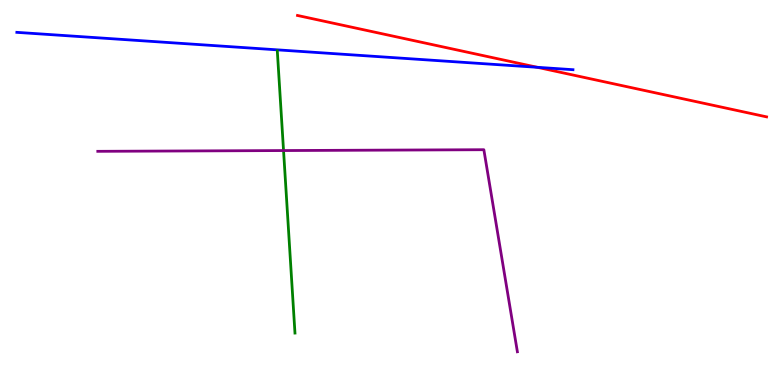[{'lines': ['blue', 'red'], 'intersections': [{'x': 6.93, 'y': 8.25}]}, {'lines': ['green', 'red'], 'intersections': []}, {'lines': ['purple', 'red'], 'intersections': []}, {'lines': ['blue', 'green'], 'intersections': []}, {'lines': ['blue', 'purple'], 'intersections': []}, {'lines': ['green', 'purple'], 'intersections': [{'x': 3.66, 'y': 6.09}]}]